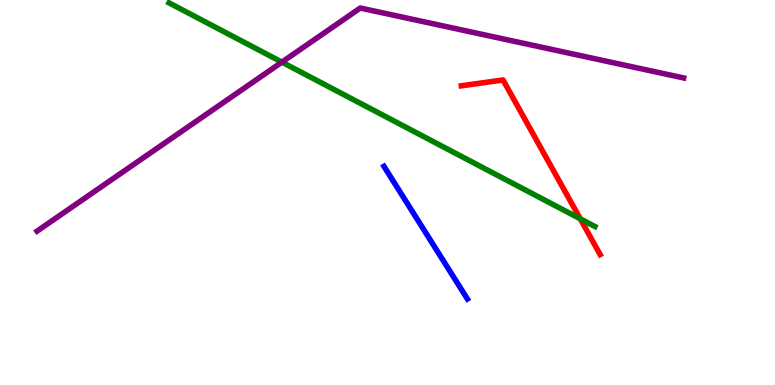[{'lines': ['blue', 'red'], 'intersections': []}, {'lines': ['green', 'red'], 'intersections': [{'x': 7.49, 'y': 4.32}]}, {'lines': ['purple', 'red'], 'intersections': []}, {'lines': ['blue', 'green'], 'intersections': []}, {'lines': ['blue', 'purple'], 'intersections': []}, {'lines': ['green', 'purple'], 'intersections': [{'x': 3.64, 'y': 8.39}]}]